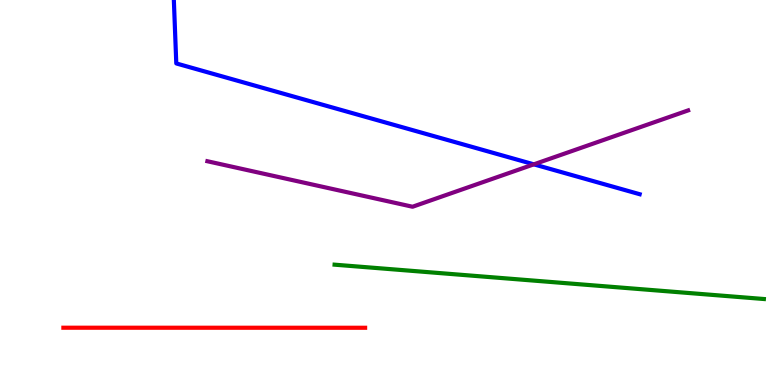[{'lines': ['blue', 'red'], 'intersections': []}, {'lines': ['green', 'red'], 'intersections': []}, {'lines': ['purple', 'red'], 'intersections': []}, {'lines': ['blue', 'green'], 'intersections': []}, {'lines': ['blue', 'purple'], 'intersections': [{'x': 6.89, 'y': 5.73}]}, {'lines': ['green', 'purple'], 'intersections': []}]